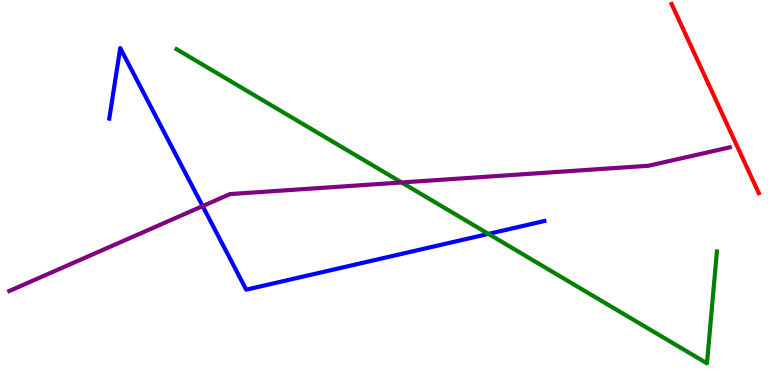[{'lines': ['blue', 'red'], 'intersections': []}, {'lines': ['green', 'red'], 'intersections': []}, {'lines': ['purple', 'red'], 'intersections': []}, {'lines': ['blue', 'green'], 'intersections': [{'x': 6.3, 'y': 3.92}]}, {'lines': ['blue', 'purple'], 'intersections': [{'x': 2.61, 'y': 4.65}]}, {'lines': ['green', 'purple'], 'intersections': [{'x': 5.18, 'y': 5.26}]}]